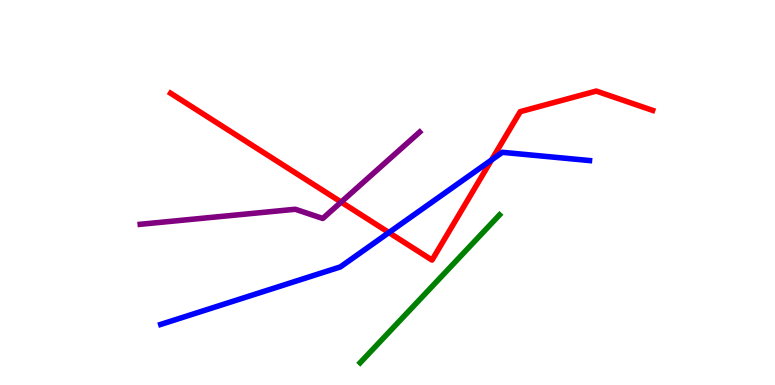[{'lines': ['blue', 'red'], 'intersections': [{'x': 5.02, 'y': 3.96}, {'x': 6.34, 'y': 5.85}]}, {'lines': ['green', 'red'], 'intersections': []}, {'lines': ['purple', 'red'], 'intersections': [{'x': 4.4, 'y': 4.75}]}, {'lines': ['blue', 'green'], 'intersections': []}, {'lines': ['blue', 'purple'], 'intersections': []}, {'lines': ['green', 'purple'], 'intersections': []}]